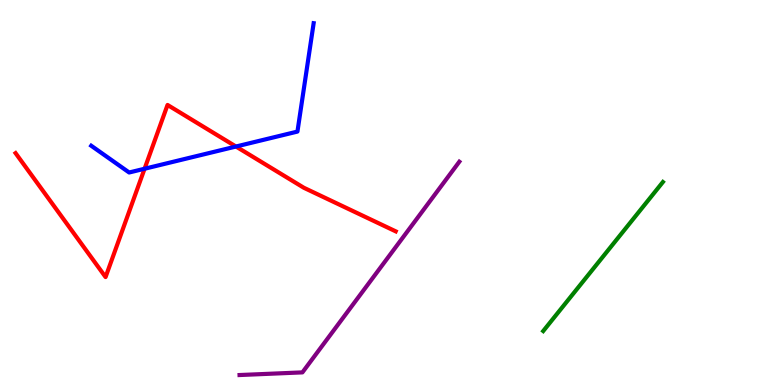[{'lines': ['blue', 'red'], 'intersections': [{'x': 1.87, 'y': 5.62}, {'x': 3.04, 'y': 6.19}]}, {'lines': ['green', 'red'], 'intersections': []}, {'lines': ['purple', 'red'], 'intersections': []}, {'lines': ['blue', 'green'], 'intersections': []}, {'lines': ['blue', 'purple'], 'intersections': []}, {'lines': ['green', 'purple'], 'intersections': []}]